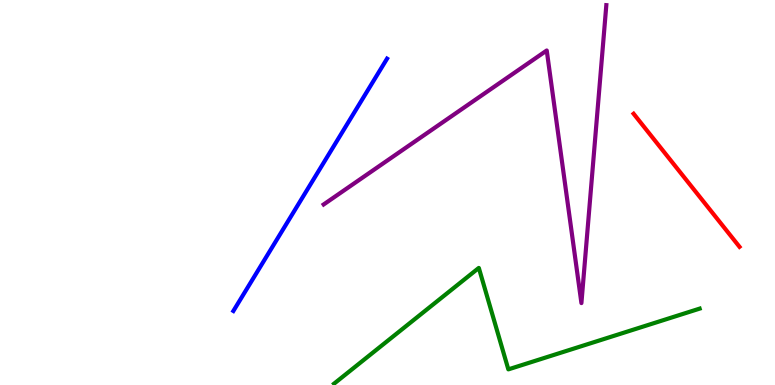[{'lines': ['blue', 'red'], 'intersections': []}, {'lines': ['green', 'red'], 'intersections': []}, {'lines': ['purple', 'red'], 'intersections': []}, {'lines': ['blue', 'green'], 'intersections': []}, {'lines': ['blue', 'purple'], 'intersections': []}, {'lines': ['green', 'purple'], 'intersections': []}]